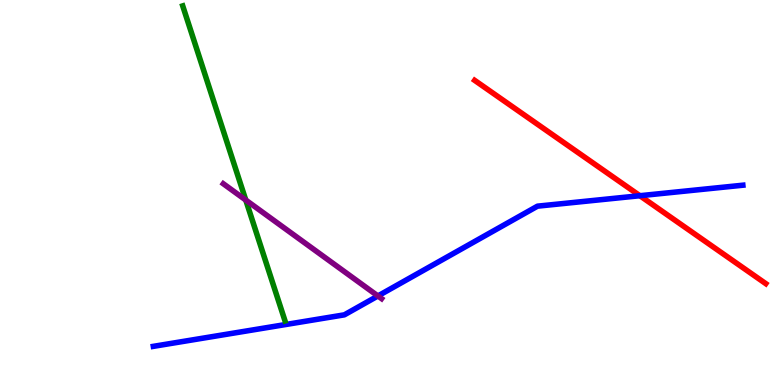[{'lines': ['blue', 'red'], 'intersections': [{'x': 8.26, 'y': 4.92}]}, {'lines': ['green', 'red'], 'intersections': []}, {'lines': ['purple', 'red'], 'intersections': []}, {'lines': ['blue', 'green'], 'intersections': []}, {'lines': ['blue', 'purple'], 'intersections': [{'x': 4.88, 'y': 2.31}]}, {'lines': ['green', 'purple'], 'intersections': [{'x': 3.17, 'y': 4.8}]}]